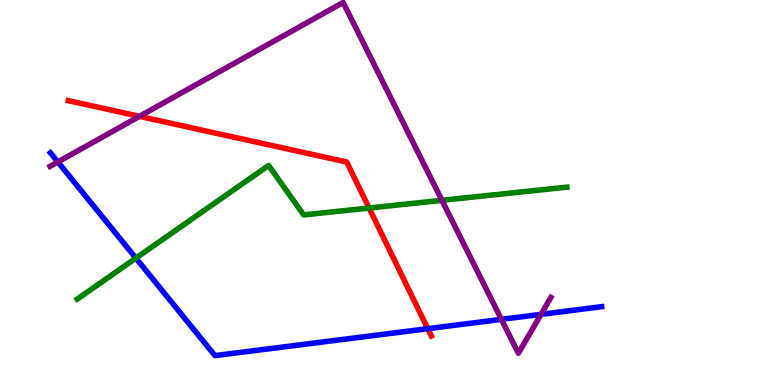[{'lines': ['blue', 'red'], 'intersections': [{'x': 5.52, 'y': 1.46}]}, {'lines': ['green', 'red'], 'intersections': [{'x': 4.76, 'y': 4.6}]}, {'lines': ['purple', 'red'], 'intersections': [{'x': 1.8, 'y': 6.98}]}, {'lines': ['blue', 'green'], 'intersections': [{'x': 1.75, 'y': 3.3}]}, {'lines': ['blue', 'purple'], 'intersections': [{'x': 0.747, 'y': 5.79}, {'x': 6.47, 'y': 1.7}, {'x': 6.98, 'y': 1.84}]}, {'lines': ['green', 'purple'], 'intersections': [{'x': 5.7, 'y': 4.8}]}]